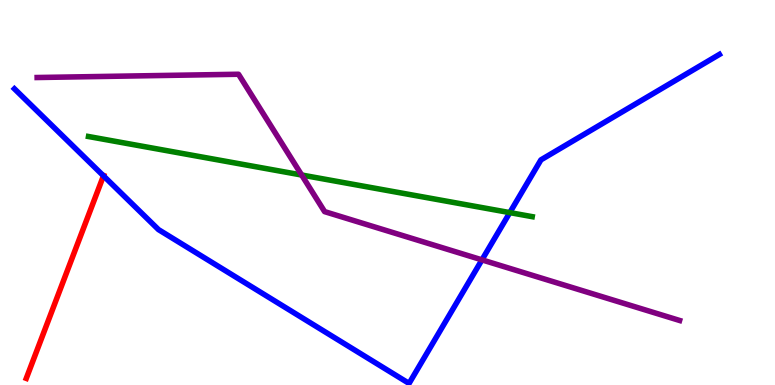[{'lines': ['blue', 'red'], 'intersections': [{'x': 1.34, 'y': 5.43}]}, {'lines': ['green', 'red'], 'intersections': []}, {'lines': ['purple', 'red'], 'intersections': []}, {'lines': ['blue', 'green'], 'intersections': [{'x': 6.58, 'y': 4.48}]}, {'lines': ['blue', 'purple'], 'intersections': [{'x': 6.22, 'y': 3.25}]}, {'lines': ['green', 'purple'], 'intersections': [{'x': 3.89, 'y': 5.45}]}]